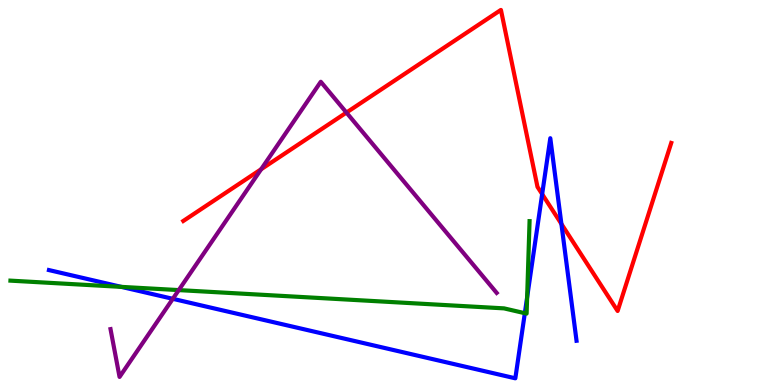[{'lines': ['blue', 'red'], 'intersections': [{'x': 7.0, 'y': 4.96}, {'x': 7.24, 'y': 4.18}]}, {'lines': ['green', 'red'], 'intersections': []}, {'lines': ['purple', 'red'], 'intersections': [{'x': 3.37, 'y': 5.6}, {'x': 4.47, 'y': 7.08}]}, {'lines': ['blue', 'green'], 'intersections': [{'x': 1.57, 'y': 2.55}, {'x': 6.77, 'y': 1.87}, {'x': 6.8, 'y': 2.28}]}, {'lines': ['blue', 'purple'], 'intersections': [{'x': 2.23, 'y': 2.24}]}, {'lines': ['green', 'purple'], 'intersections': [{'x': 2.31, 'y': 2.47}]}]